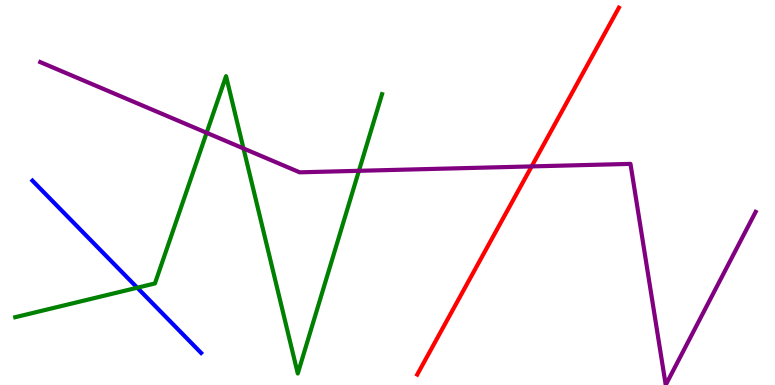[{'lines': ['blue', 'red'], 'intersections': []}, {'lines': ['green', 'red'], 'intersections': []}, {'lines': ['purple', 'red'], 'intersections': [{'x': 6.86, 'y': 5.68}]}, {'lines': ['blue', 'green'], 'intersections': [{'x': 1.77, 'y': 2.53}]}, {'lines': ['blue', 'purple'], 'intersections': []}, {'lines': ['green', 'purple'], 'intersections': [{'x': 2.67, 'y': 6.55}, {'x': 3.14, 'y': 6.14}, {'x': 4.63, 'y': 5.56}]}]